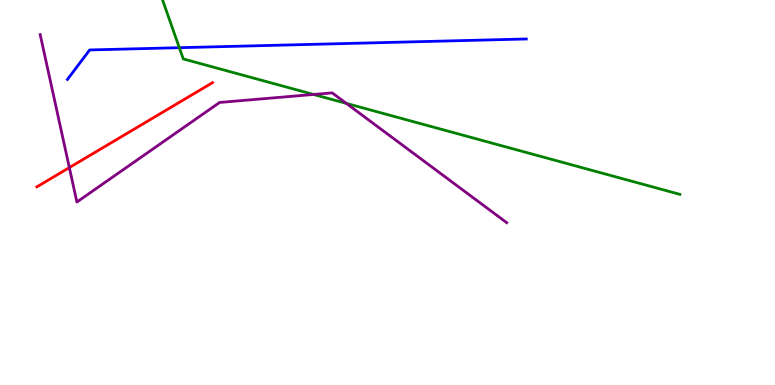[{'lines': ['blue', 'red'], 'intersections': []}, {'lines': ['green', 'red'], 'intersections': []}, {'lines': ['purple', 'red'], 'intersections': [{'x': 0.895, 'y': 5.65}]}, {'lines': ['blue', 'green'], 'intersections': [{'x': 2.31, 'y': 8.76}]}, {'lines': ['blue', 'purple'], 'intersections': []}, {'lines': ['green', 'purple'], 'intersections': [{'x': 4.05, 'y': 7.55}, {'x': 4.47, 'y': 7.31}]}]